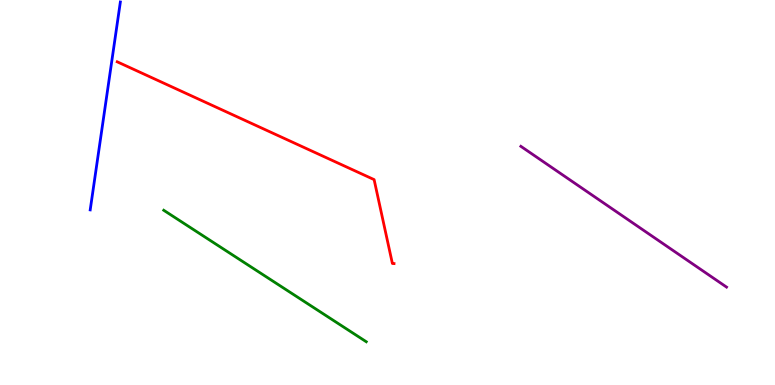[{'lines': ['blue', 'red'], 'intersections': []}, {'lines': ['green', 'red'], 'intersections': []}, {'lines': ['purple', 'red'], 'intersections': []}, {'lines': ['blue', 'green'], 'intersections': []}, {'lines': ['blue', 'purple'], 'intersections': []}, {'lines': ['green', 'purple'], 'intersections': []}]